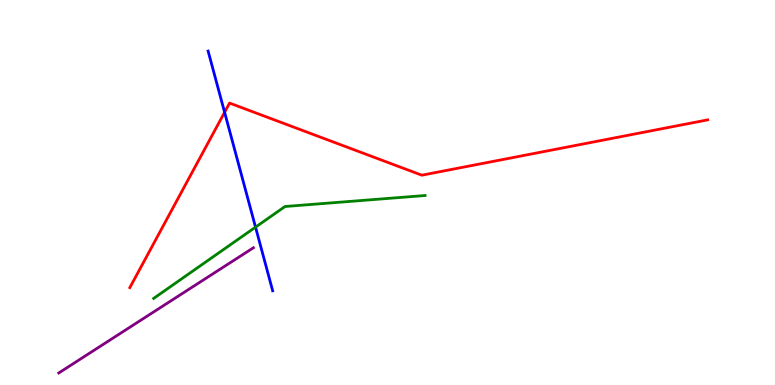[{'lines': ['blue', 'red'], 'intersections': [{'x': 2.9, 'y': 7.08}]}, {'lines': ['green', 'red'], 'intersections': []}, {'lines': ['purple', 'red'], 'intersections': []}, {'lines': ['blue', 'green'], 'intersections': [{'x': 3.3, 'y': 4.1}]}, {'lines': ['blue', 'purple'], 'intersections': []}, {'lines': ['green', 'purple'], 'intersections': []}]